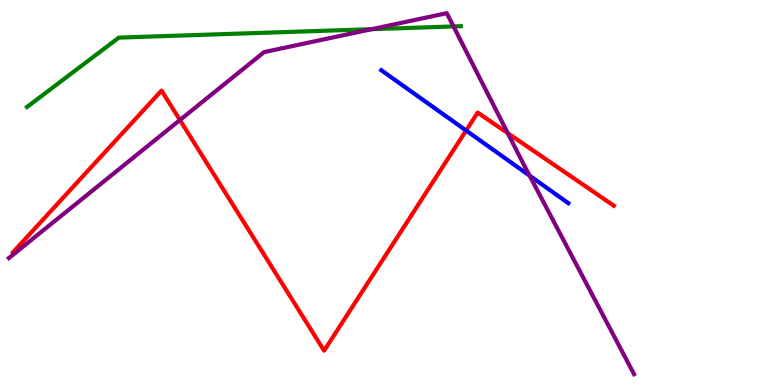[{'lines': ['blue', 'red'], 'intersections': [{'x': 6.01, 'y': 6.61}]}, {'lines': ['green', 'red'], 'intersections': []}, {'lines': ['purple', 'red'], 'intersections': [{'x': 2.32, 'y': 6.88}, {'x': 6.55, 'y': 6.54}]}, {'lines': ['blue', 'green'], 'intersections': []}, {'lines': ['blue', 'purple'], 'intersections': [{'x': 6.83, 'y': 5.44}]}, {'lines': ['green', 'purple'], 'intersections': [{'x': 4.8, 'y': 9.24}, {'x': 5.85, 'y': 9.31}]}]